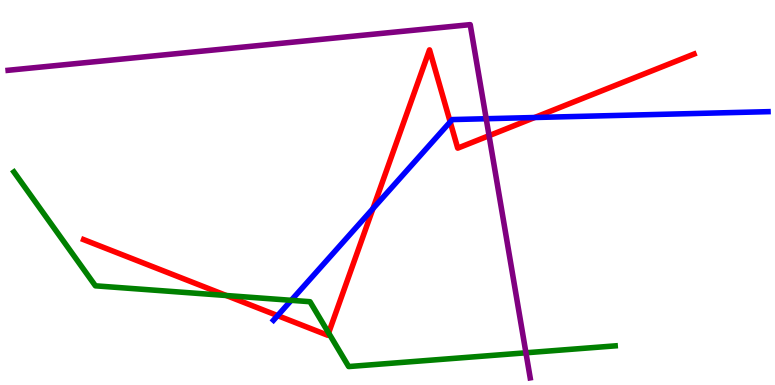[{'lines': ['blue', 'red'], 'intersections': [{'x': 3.58, 'y': 1.8}, {'x': 4.81, 'y': 4.58}, {'x': 5.81, 'y': 6.83}, {'x': 6.9, 'y': 6.95}]}, {'lines': ['green', 'red'], 'intersections': [{'x': 2.92, 'y': 2.32}, {'x': 4.24, 'y': 1.35}]}, {'lines': ['purple', 'red'], 'intersections': [{'x': 6.31, 'y': 6.48}]}, {'lines': ['blue', 'green'], 'intersections': [{'x': 3.76, 'y': 2.2}]}, {'lines': ['blue', 'purple'], 'intersections': [{'x': 6.27, 'y': 6.92}]}, {'lines': ['green', 'purple'], 'intersections': [{'x': 6.79, 'y': 0.836}]}]